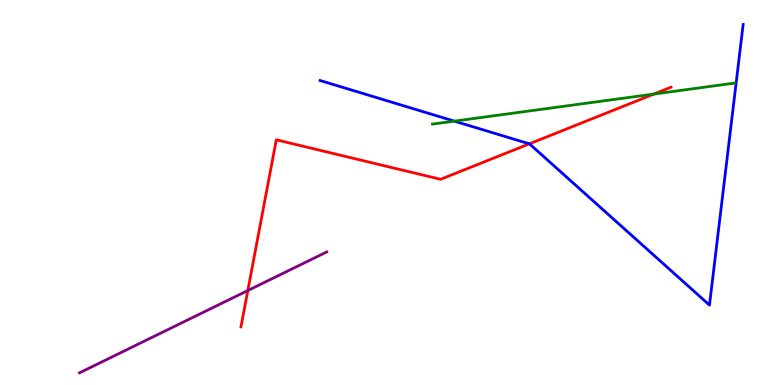[{'lines': ['blue', 'red'], 'intersections': [{'x': 6.83, 'y': 6.26}]}, {'lines': ['green', 'red'], 'intersections': [{'x': 8.44, 'y': 7.56}]}, {'lines': ['purple', 'red'], 'intersections': [{'x': 3.2, 'y': 2.45}]}, {'lines': ['blue', 'green'], 'intersections': [{'x': 5.86, 'y': 6.85}]}, {'lines': ['blue', 'purple'], 'intersections': []}, {'lines': ['green', 'purple'], 'intersections': []}]